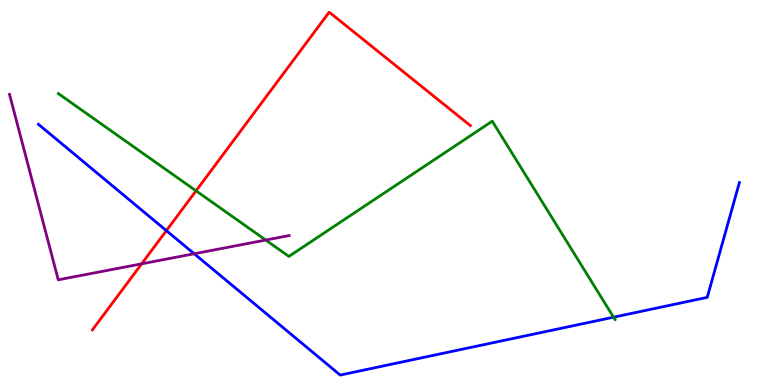[{'lines': ['blue', 'red'], 'intersections': [{'x': 2.15, 'y': 4.01}]}, {'lines': ['green', 'red'], 'intersections': [{'x': 2.53, 'y': 5.04}]}, {'lines': ['purple', 'red'], 'intersections': [{'x': 1.83, 'y': 3.15}]}, {'lines': ['blue', 'green'], 'intersections': [{'x': 7.92, 'y': 1.76}]}, {'lines': ['blue', 'purple'], 'intersections': [{'x': 2.51, 'y': 3.41}]}, {'lines': ['green', 'purple'], 'intersections': [{'x': 3.43, 'y': 3.76}]}]